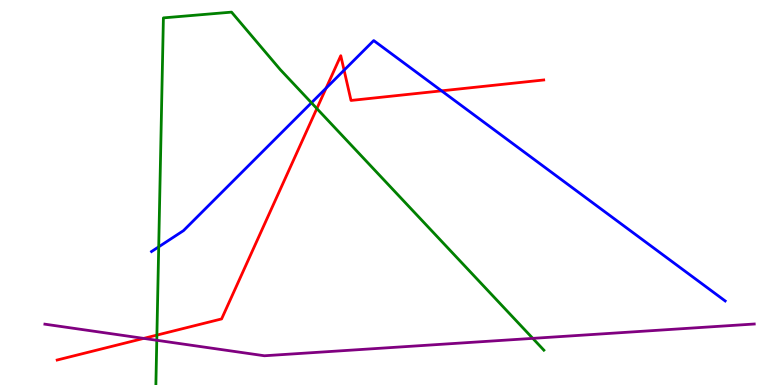[{'lines': ['blue', 'red'], 'intersections': [{'x': 4.21, 'y': 7.71}, {'x': 4.44, 'y': 8.18}, {'x': 5.7, 'y': 7.64}]}, {'lines': ['green', 'red'], 'intersections': [{'x': 2.02, 'y': 1.3}, {'x': 4.09, 'y': 7.18}]}, {'lines': ['purple', 'red'], 'intersections': [{'x': 1.85, 'y': 1.21}]}, {'lines': ['blue', 'green'], 'intersections': [{'x': 2.05, 'y': 3.59}, {'x': 4.02, 'y': 7.33}]}, {'lines': ['blue', 'purple'], 'intersections': []}, {'lines': ['green', 'purple'], 'intersections': [{'x': 2.02, 'y': 1.16}, {'x': 6.87, 'y': 1.21}]}]